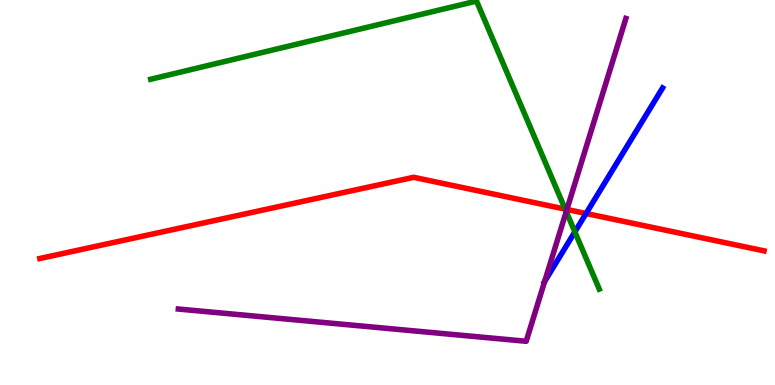[{'lines': ['blue', 'red'], 'intersections': [{'x': 7.56, 'y': 4.45}]}, {'lines': ['green', 'red'], 'intersections': [{'x': 7.29, 'y': 4.57}]}, {'lines': ['purple', 'red'], 'intersections': [{'x': 7.31, 'y': 4.56}]}, {'lines': ['blue', 'green'], 'intersections': [{'x': 7.42, 'y': 3.98}]}, {'lines': ['blue', 'purple'], 'intersections': [{'x': 7.03, 'y': 2.69}]}, {'lines': ['green', 'purple'], 'intersections': [{'x': 7.31, 'y': 4.5}]}]